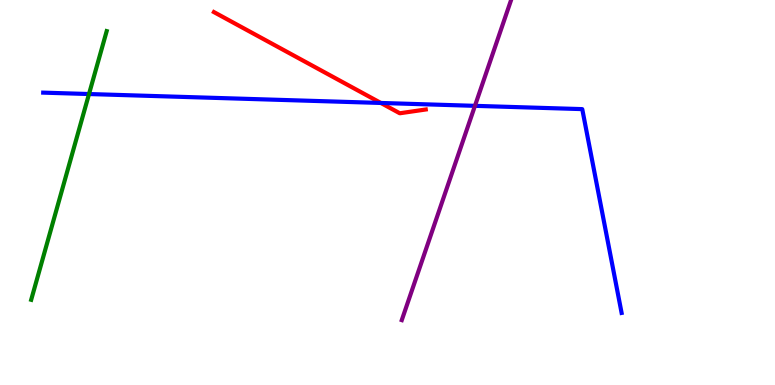[{'lines': ['blue', 'red'], 'intersections': [{'x': 4.91, 'y': 7.33}]}, {'lines': ['green', 'red'], 'intersections': []}, {'lines': ['purple', 'red'], 'intersections': []}, {'lines': ['blue', 'green'], 'intersections': [{'x': 1.15, 'y': 7.56}]}, {'lines': ['blue', 'purple'], 'intersections': [{'x': 6.13, 'y': 7.25}]}, {'lines': ['green', 'purple'], 'intersections': []}]